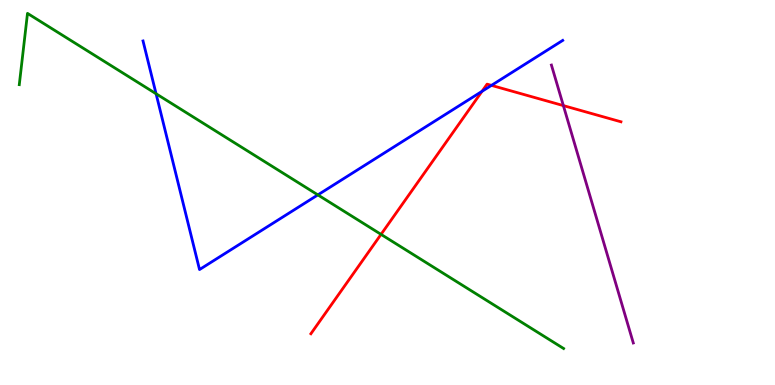[{'lines': ['blue', 'red'], 'intersections': [{'x': 6.22, 'y': 7.63}, {'x': 6.34, 'y': 7.78}]}, {'lines': ['green', 'red'], 'intersections': [{'x': 4.92, 'y': 3.91}]}, {'lines': ['purple', 'red'], 'intersections': [{'x': 7.27, 'y': 7.26}]}, {'lines': ['blue', 'green'], 'intersections': [{'x': 2.01, 'y': 7.56}, {'x': 4.1, 'y': 4.94}]}, {'lines': ['blue', 'purple'], 'intersections': []}, {'lines': ['green', 'purple'], 'intersections': []}]